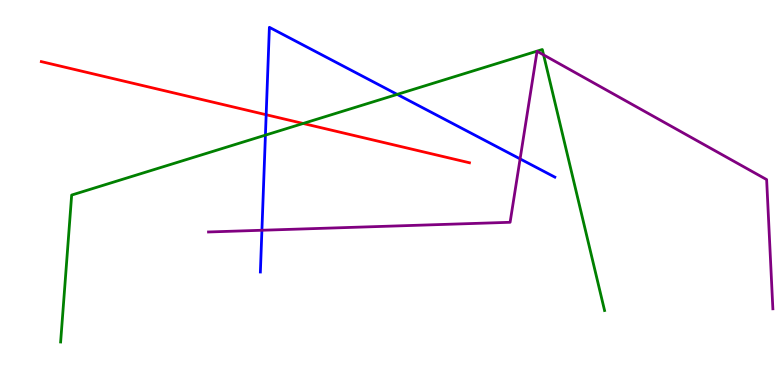[{'lines': ['blue', 'red'], 'intersections': [{'x': 3.43, 'y': 7.02}]}, {'lines': ['green', 'red'], 'intersections': [{'x': 3.91, 'y': 6.79}]}, {'lines': ['purple', 'red'], 'intersections': []}, {'lines': ['blue', 'green'], 'intersections': [{'x': 3.42, 'y': 6.49}, {'x': 5.13, 'y': 7.55}]}, {'lines': ['blue', 'purple'], 'intersections': [{'x': 3.38, 'y': 4.02}, {'x': 6.71, 'y': 5.87}]}, {'lines': ['green', 'purple'], 'intersections': [{'x': 7.01, 'y': 8.57}]}]